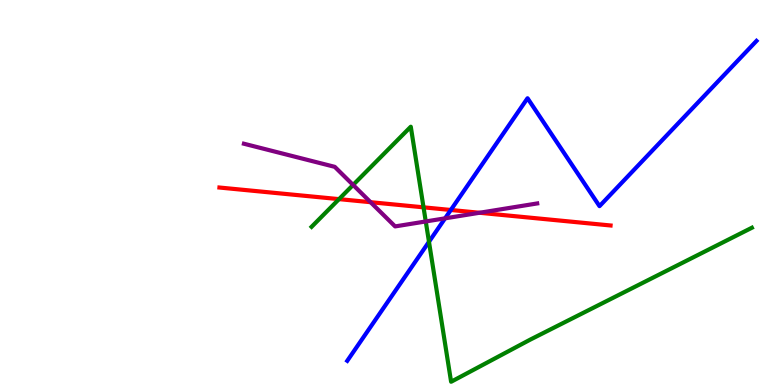[{'lines': ['blue', 'red'], 'intersections': [{'x': 5.82, 'y': 4.55}]}, {'lines': ['green', 'red'], 'intersections': [{'x': 4.37, 'y': 4.83}, {'x': 5.46, 'y': 4.61}]}, {'lines': ['purple', 'red'], 'intersections': [{'x': 4.78, 'y': 4.75}, {'x': 6.19, 'y': 4.47}]}, {'lines': ['blue', 'green'], 'intersections': [{'x': 5.54, 'y': 3.72}]}, {'lines': ['blue', 'purple'], 'intersections': [{'x': 5.74, 'y': 4.33}]}, {'lines': ['green', 'purple'], 'intersections': [{'x': 4.56, 'y': 5.2}, {'x': 5.49, 'y': 4.25}]}]